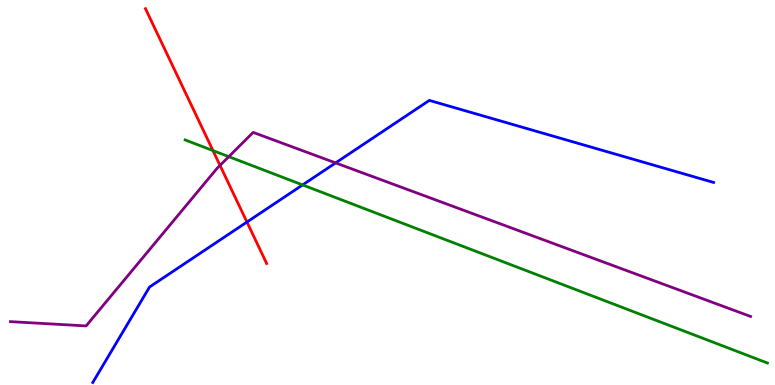[{'lines': ['blue', 'red'], 'intersections': [{'x': 3.19, 'y': 4.23}]}, {'lines': ['green', 'red'], 'intersections': [{'x': 2.75, 'y': 6.09}]}, {'lines': ['purple', 'red'], 'intersections': [{'x': 2.84, 'y': 5.7}]}, {'lines': ['blue', 'green'], 'intersections': [{'x': 3.9, 'y': 5.2}]}, {'lines': ['blue', 'purple'], 'intersections': [{'x': 4.33, 'y': 5.77}]}, {'lines': ['green', 'purple'], 'intersections': [{'x': 2.95, 'y': 5.93}]}]